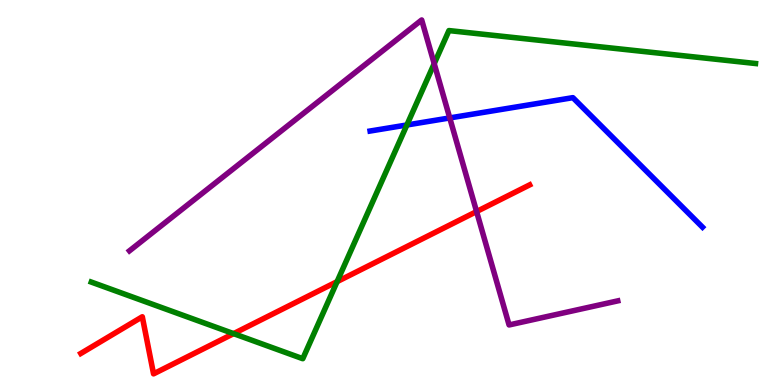[{'lines': ['blue', 'red'], 'intersections': []}, {'lines': ['green', 'red'], 'intersections': [{'x': 3.01, 'y': 1.33}, {'x': 4.35, 'y': 2.68}]}, {'lines': ['purple', 'red'], 'intersections': [{'x': 6.15, 'y': 4.51}]}, {'lines': ['blue', 'green'], 'intersections': [{'x': 5.25, 'y': 6.75}]}, {'lines': ['blue', 'purple'], 'intersections': [{'x': 5.8, 'y': 6.94}]}, {'lines': ['green', 'purple'], 'intersections': [{'x': 5.6, 'y': 8.35}]}]